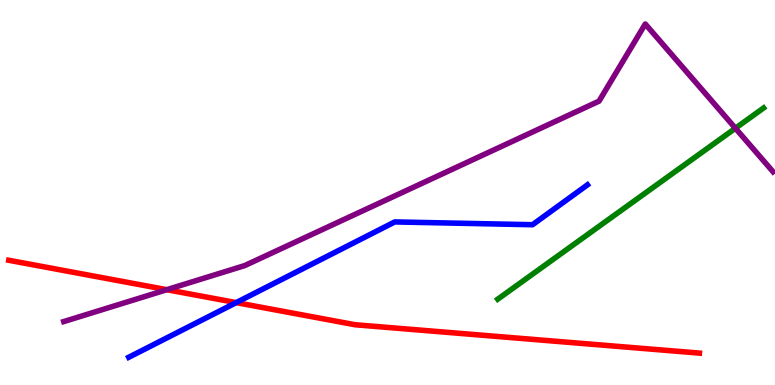[{'lines': ['blue', 'red'], 'intersections': [{'x': 3.05, 'y': 2.14}]}, {'lines': ['green', 'red'], 'intersections': []}, {'lines': ['purple', 'red'], 'intersections': [{'x': 2.15, 'y': 2.48}]}, {'lines': ['blue', 'green'], 'intersections': []}, {'lines': ['blue', 'purple'], 'intersections': []}, {'lines': ['green', 'purple'], 'intersections': [{'x': 9.49, 'y': 6.67}]}]